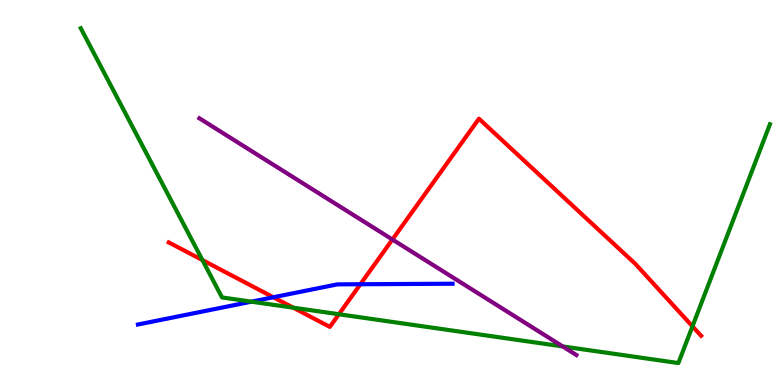[{'lines': ['blue', 'red'], 'intersections': [{'x': 3.53, 'y': 2.28}, {'x': 4.65, 'y': 2.62}]}, {'lines': ['green', 'red'], 'intersections': [{'x': 2.61, 'y': 3.24}, {'x': 3.78, 'y': 2.01}, {'x': 4.37, 'y': 1.84}, {'x': 8.93, 'y': 1.52}]}, {'lines': ['purple', 'red'], 'intersections': [{'x': 5.06, 'y': 3.78}]}, {'lines': ['blue', 'green'], 'intersections': [{'x': 3.24, 'y': 2.16}]}, {'lines': ['blue', 'purple'], 'intersections': []}, {'lines': ['green', 'purple'], 'intersections': [{'x': 7.26, 'y': 1.0}]}]